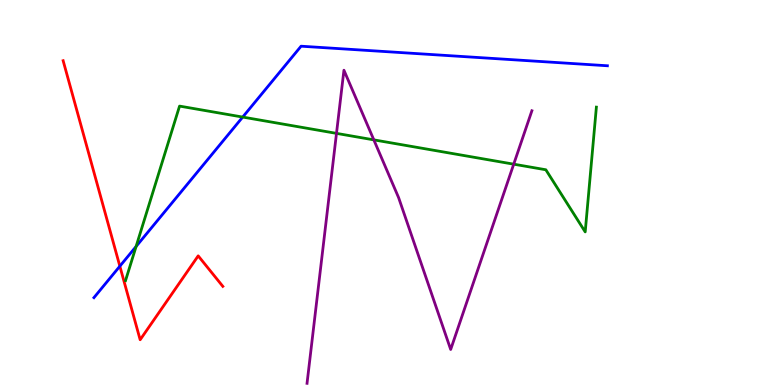[{'lines': ['blue', 'red'], 'intersections': [{'x': 1.55, 'y': 3.09}]}, {'lines': ['green', 'red'], 'intersections': []}, {'lines': ['purple', 'red'], 'intersections': []}, {'lines': ['blue', 'green'], 'intersections': [{'x': 1.76, 'y': 3.6}, {'x': 3.13, 'y': 6.96}]}, {'lines': ['blue', 'purple'], 'intersections': []}, {'lines': ['green', 'purple'], 'intersections': [{'x': 4.34, 'y': 6.54}, {'x': 4.82, 'y': 6.37}, {'x': 6.63, 'y': 5.74}]}]